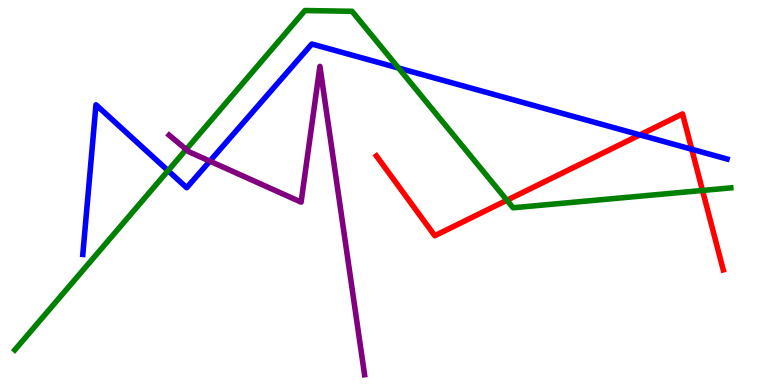[{'lines': ['blue', 'red'], 'intersections': [{'x': 8.26, 'y': 6.5}, {'x': 8.93, 'y': 6.12}]}, {'lines': ['green', 'red'], 'intersections': [{'x': 6.54, 'y': 4.8}, {'x': 9.06, 'y': 5.05}]}, {'lines': ['purple', 'red'], 'intersections': []}, {'lines': ['blue', 'green'], 'intersections': [{'x': 2.17, 'y': 5.57}, {'x': 5.14, 'y': 8.23}]}, {'lines': ['blue', 'purple'], 'intersections': [{'x': 2.71, 'y': 5.81}]}, {'lines': ['green', 'purple'], 'intersections': [{'x': 2.4, 'y': 6.12}]}]